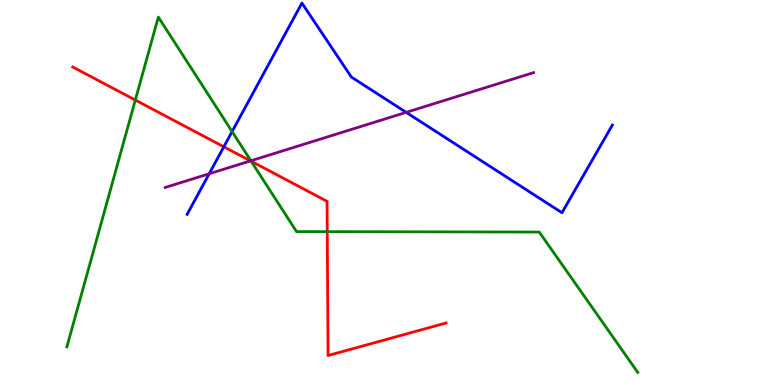[{'lines': ['blue', 'red'], 'intersections': [{'x': 2.89, 'y': 6.19}]}, {'lines': ['green', 'red'], 'intersections': [{'x': 1.75, 'y': 7.4}, {'x': 3.24, 'y': 5.81}, {'x': 4.22, 'y': 3.98}]}, {'lines': ['purple', 'red'], 'intersections': [{'x': 3.23, 'y': 5.82}]}, {'lines': ['blue', 'green'], 'intersections': [{'x': 2.99, 'y': 6.58}]}, {'lines': ['blue', 'purple'], 'intersections': [{'x': 2.7, 'y': 5.49}, {'x': 5.24, 'y': 7.08}]}, {'lines': ['green', 'purple'], 'intersections': [{'x': 3.24, 'y': 5.82}]}]